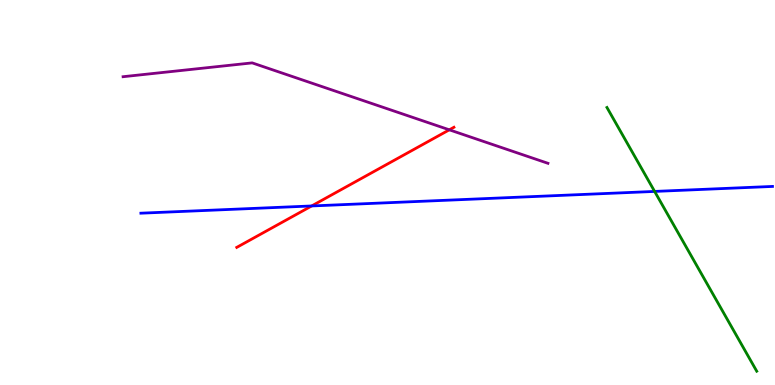[{'lines': ['blue', 'red'], 'intersections': [{'x': 4.02, 'y': 4.65}]}, {'lines': ['green', 'red'], 'intersections': []}, {'lines': ['purple', 'red'], 'intersections': [{'x': 5.8, 'y': 6.63}]}, {'lines': ['blue', 'green'], 'intersections': [{'x': 8.45, 'y': 5.03}]}, {'lines': ['blue', 'purple'], 'intersections': []}, {'lines': ['green', 'purple'], 'intersections': []}]